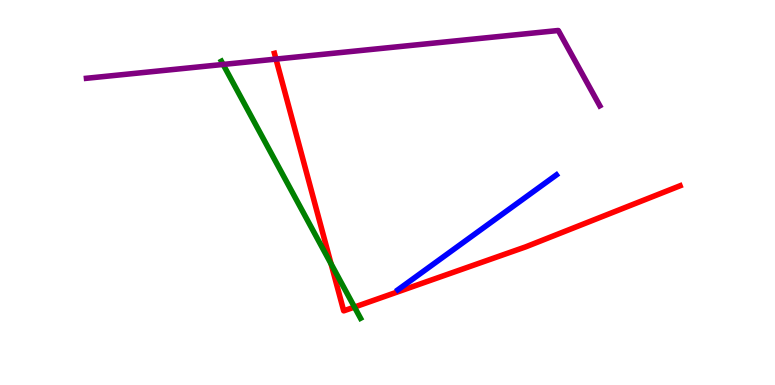[{'lines': ['blue', 'red'], 'intersections': []}, {'lines': ['green', 'red'], 'intersections': [{'x': 4.27, 'y': 3.15}, {'x': 4.57, 'y': 2.02}]}, {'lines': ['purple', 'red'], 'intersections': [{'x': 3.56, 'y': 8.47}]}, {'lines': ['blue', 'green'], 'intersections': []}, {'lines': ['blue', 'purple'], 'intersections': []}, {'lines': ['green', 'purple'], 'intersections': [{'x': 2.88, 'y': 8.33}]}]